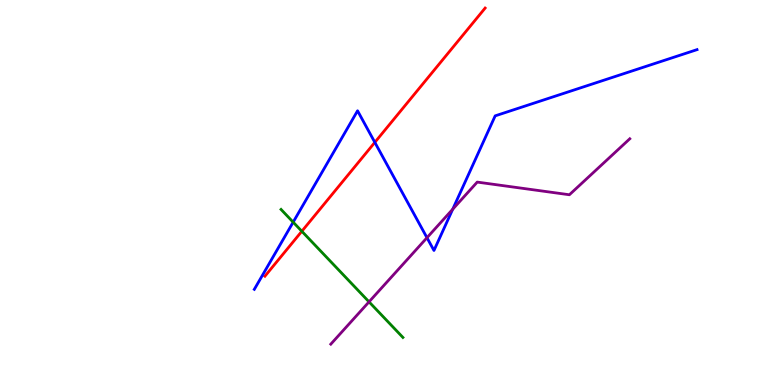[{'lines': ['blue', 'red'], 'intersections': [{'x': 4.84, 'y': 6.3}]}, {'lines': ['green', 'red'], 'intersections': [{'x': 3.89, 'y': 3.99}]}, {'lines': ['purple', 'red'], 'intersections': []}, {'lines': ['blue', 'green'], 'intersections': [{'x': 3.78, 'y': 4.23}]}, {'lines': ['blue', 'purple'], 'intersections': [{'x': 5.51, 'y': 3.83}, {'x': 5.84, 'y': 4.57}]}, {'lines': ['green', 'purple'], 'intersections': [{'x': 4.76, 'y': 2.16}]}]